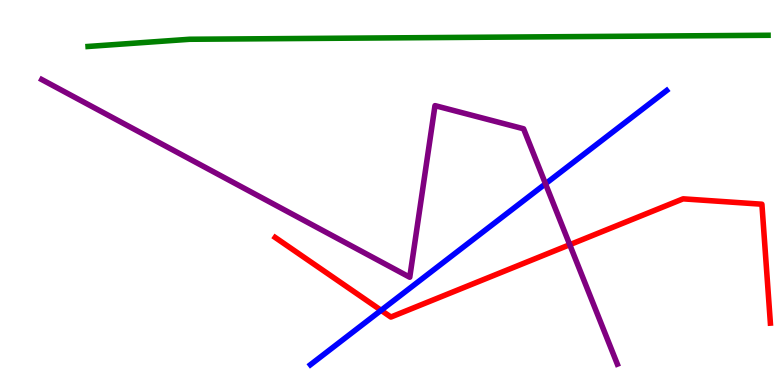[{'lines': ['blue', 'red'], 'intersections': [{'x': 4.92, 'y': 1.94}]}, {'lines': ['green', 'red'], 'intersections': []}, {'lines': ['purple', 'red'], 'intersections': [{'x': 7.35, 'y': 3.64}]}, {'lines': ['blue', 'green'], 'intersections': []}, {'lines': ['blue', 'purple'], 'intersections': [{'x': 7.04, 'y': 5.23}]}, {'lines': ['green', 'purple'], 'intersections': []}]